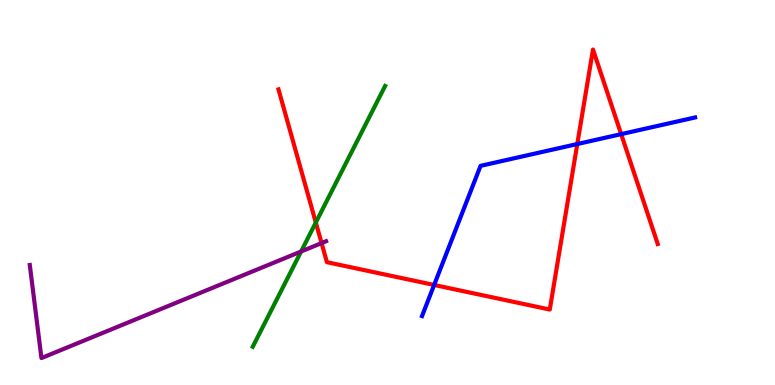[{'lines': ['blue', 'red'], 'intersections': [{'x': 5.6, 'y': 2.6}, {'x': 7.45, 'y': 6.26}, {'x': 8.02, 'y': 6.52}]}, {'lines': ['green', 'red'], 'intersections': [{'x': 4.07, 'y': 4.22}]}, {'lines': ['purple', 'red'], 'intersections': [{'x': 4.15, 'y': 3.69}]}, {'lines': ['blue', 'green'], 'intersections': []}, {'lines': ['blue', 'purple'], 'intersections': []}, {'lines': ['green', 'purple'], 'intersections': [{'x': 3.89, 'y': 3.47}]}]